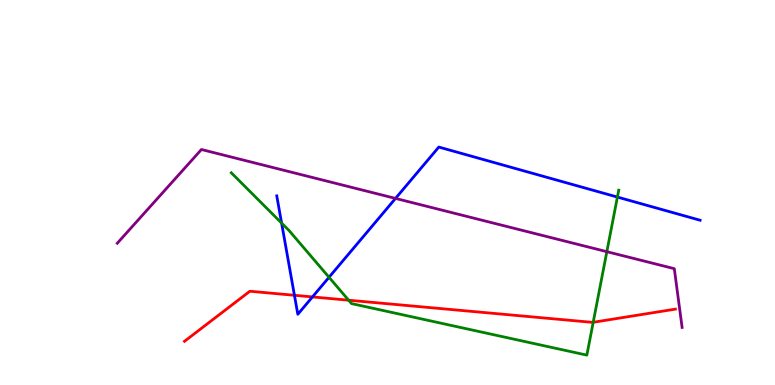[{'lines': ['blue', 'red'], 'intersections': [{'x': 3.8, 'y': 2.33}, {'x': 4.03, 'y': 2.29}]}, {'lines': ['green', 'red'], 'intersections': [{'x': 4.5, 'y': 2.2}, {'x': 7.65, 'y': 1.63}]}, {'lines': ['purple', 'red'], 'intersections': []}, {'lines': ['blue', 'green'], 'intersections': [{'x': 3.63, 'y': 4.21}, {'x': 4.25, 'y': 2.8}, {'x': 7.97, 'y': 4.88}]}, {'lines': ['blue', 'purple'], 'intersections': [{'x': 5.1, 'y': 4.85}]}, {'lines': ['green', 'purple'], 'intersections': [{'x': 7.83, 'y': 3.46}]}]